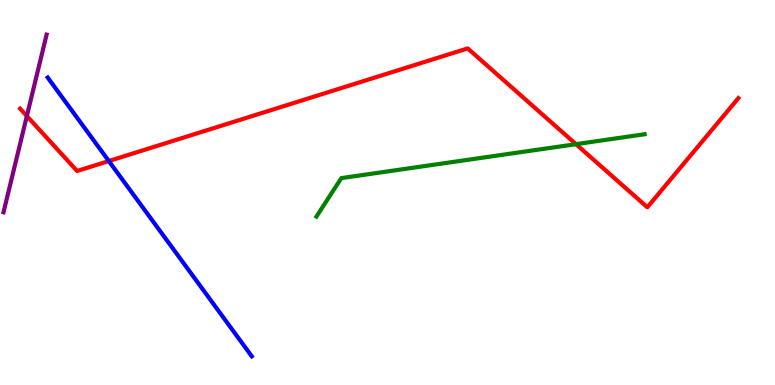[{'lines': ['blue', 'red'], 'intersections': [{'x': 1.4, 'y': 5.82}]}, {'lines': ['green', 'red'], 'intersections': [{'x': 7.43, 'y': 6.26}]}, {'lines': ['purple', 'red'], 'intersections': [{'x': 0.347, 'y': 6.99}]}, {'lines': ['blue', 'green'], 'intersections': []}, {'lines': ['blue', 'purple'], 'intersections': []}, {'lines': ['green', 'purple'], 'intersections': []}]